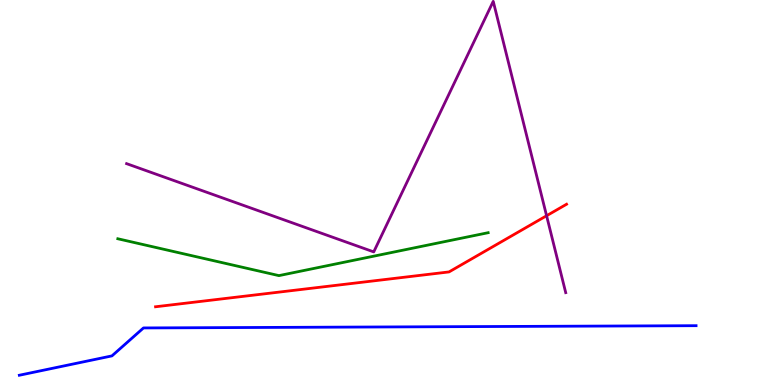[{'lines': ['blue', 'red'], 'intersections': []}, {'lines': ['green', 'red'], 'intersections': []}, {'lines': ['purple', 'red'], 'intersections': [{'x': 7.05, 'y': 4.4}]}, {'lines': ['blue', 'green'], 'intersections': []}, {'lines': ['blue', 'purple'], 'intersections': []}, {'lines': ['green', 'purple'], 'intersections': []}]